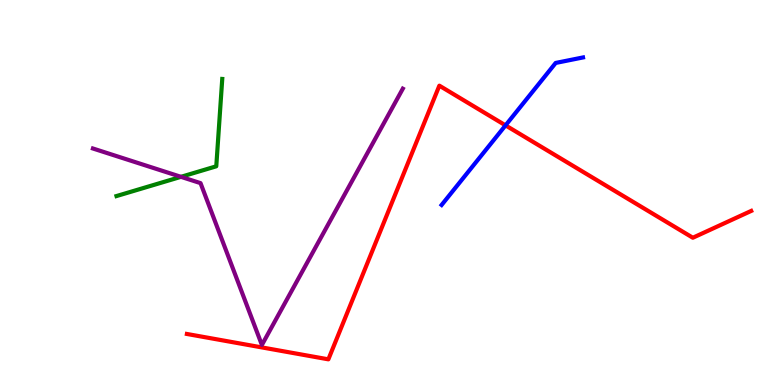[{'lines': ['blue', 'red'], 'intersections': [{'x': 6.52, 'y': 6.74}]}, {'lines': ['green', 'red'], 'intersections': []}, {'lines': ['purple', 'red'], 'intersections': []}, {'lines': ['blue', 'green'], 'intersections': []}, {'lines': ['blue', 'purple'], 'intersections': []}, {'lines': ['green', 'purple'], 'intersections': [{'x': 2.34, 'y': 5.41}]}]